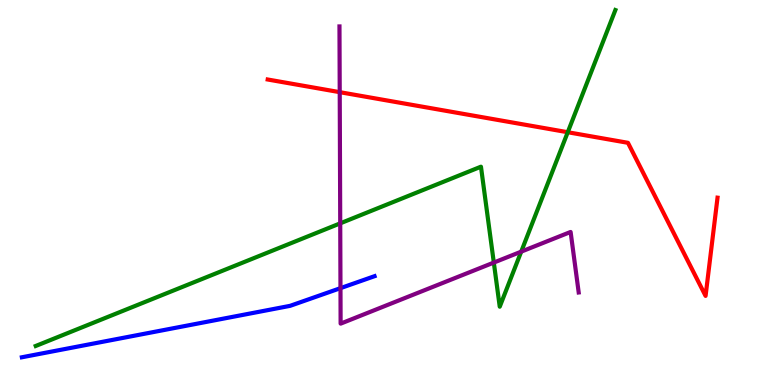[{'lines': ['blue', 'red'], 'intersections': []}, {'lines': ['green', 'red'], 'intersections': [{'x': 7.33, 'y': 6.57}]}, {'lines': ['purple', 'red'], 'intersections': [{'x': 4.38, 'y': 7.61}]}, {'lines': ['blue', 'green'], 'intersections': []}, {'lines': ['blue', 'purple'], 'intersections': [{'x': 4.39, 'y': 2.52}]}, {'lines': ['green', 'purple'], 'intersections': [{'x': 4.39, 'y': 4.2}, {'x': 6.37, 'y': 3.18}, {'x': 6.73, 'y': 3.46}]}]